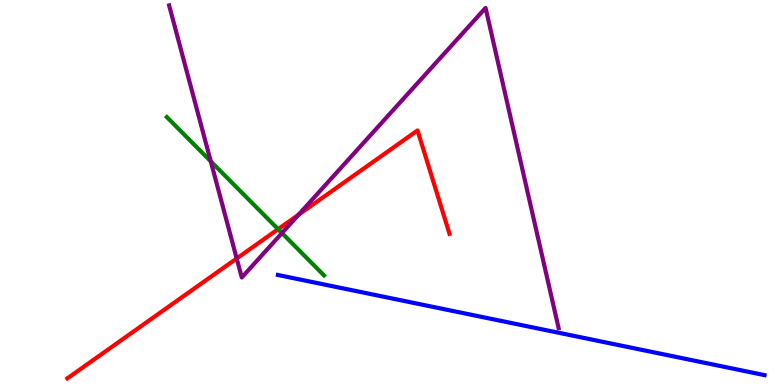[{'lines': ['blue', 'red'], 'intersections': []}, {'lines': ['green', 'red'], 'intersections': [{'x': 3.59, 'y': 4.05}]}, {'lines': ['purple', 'red'], 'intersections': [{'x': 3.05, 'y': 3.29}, {'x': 3.85, 'y': 4.42}]}, {'lines': ['blue', 'green'], 'intersections': []}, {'lines': ['blue', 'purple'], 'intersections': []}, {'lines': ['green', 'purple'], 'intersections': [{'x': 2.72, 'y': 5.81}, {'x': 3.64, 'y': 3.95}]}]